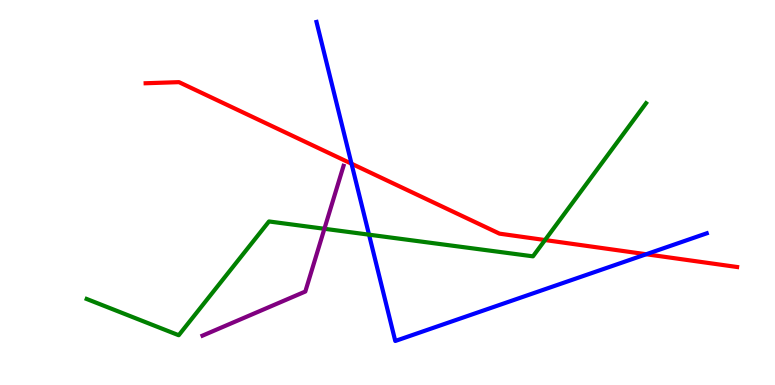[{'lines': ['blue', 'red'], 'intersections': [{'x': 4.54, 'y': 5.75}, {'x': 8.34, 'y': 3.4}]}, {'lines': ['green', 'red'], 'intersections': [{'x': 7.03, 'y': 3.77}]}, {'lines': ['purple', 'red'], 'intersections': []}, {'lines': ['blue', 'green'], 'intersections': [{'x': 4.76, 'y': 3.9}]}, {'lines': ['blue', 'purple'], 'intersections': []}, {'lines': ['green', 'purple'], 'intersections': [{'x': 4.19, 'y': 4.06}]}]